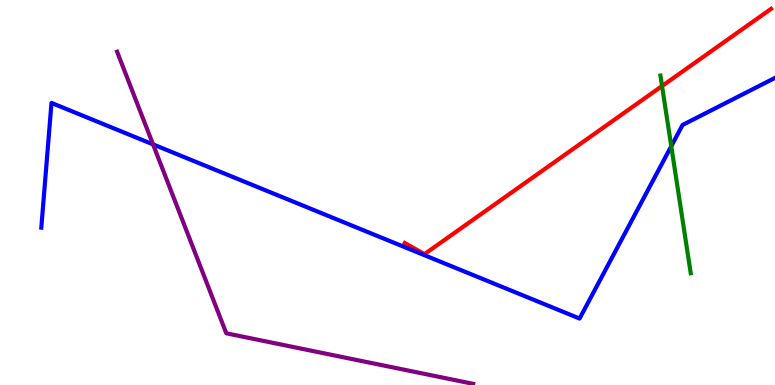[{'lines': ['blue', 'red'], 'intersections': []}, {'lines': ['green', 'red'], 'intersections': [{'x': 8.54, 'y': 7.77}]}, {'lines': ['purple', 'red'], 'intersections': []}, {'lines': ['blue', 'green'], 'intersections': [{'x': 8.66, 'y': 6.2}]}, {'lines': ['blue', 'purple'], 'intersections': [{'x': 1.97, 'y': 6.25}]}, {'lines': ['green', 'purple'], 'intersections': []}]